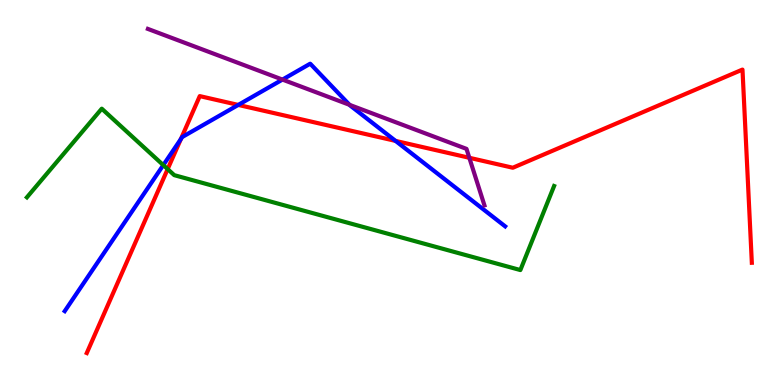[{'lines': ['blue', 'red'], 'intersections': [{'x': 2.33, 'y': 6.39}, {'x': 3.07, 'y': 7.27}, {'x': 5.1, 'y': 6.34}]}, {'lines': ['green', 'red'], 'intersections': [{'x': 2.16, 'y': 5.61}]}, {'lines': ['purple', 'red'], 'intersections': [{'x': 6.06, 'y': 5.9}]}, {'lines': ['blue', 'green'], 'intersections': [{'x': 2.11, 'y': 5.71}]}, {'lines': ['blue', 'purple'], 'intersections': [{'x': 3.64, 'y': 7.93}, {'x': 4.51, 'y': 7.28}]}, {'lines': ['green', 'purple'], 'intersections': []}]